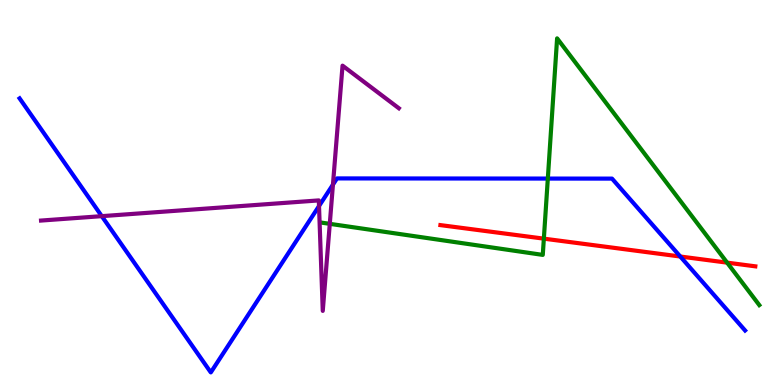[{'lines': ['blue', 'red'], 'intersections': [{'x': 8.78, 'y': 3.34}]}, {'lines': ['green', 'red'], 'intersections': [{'x': 7.02, 'y': 3.8}, {'x': 9.38, 'y': 3.18}]}, {'lines': ['purple', 'red'], 'intersections': []}, {'lines': ['blue', 'green'], 'intersections': [{'x': 7.07, 'y': 5.36}]}, {'lines': ['blue', 'purple'], 'intersections': [{'x': 1.31, 'y': 4.39}, {'x': 4.12, 'y': 4.65}, {'x': 4.3, 'y': 5.2}]}, {'lines': ['green', 'purple'], 'intersections': [{'x': 4.26, 'y': 4.19}]}]